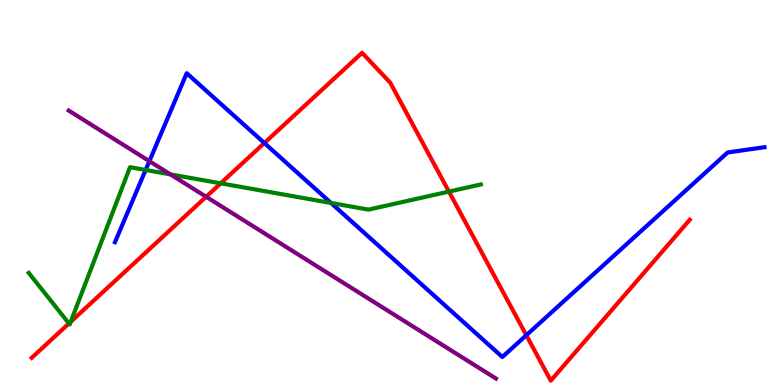[{'lines': ['blue', 'red'], 'intersections': [{'x': 3.41, 'y': 6.29}, {'x': 6.79, 'y': 1.29}]}, {'lines': ['green', 'red'], 'intersections': [{'x': 0.889, 'y': 1.6}, {'x': 0.913, 'y': 1.64}, {'x': 2.85, 'y': 5.24}, {'x': 5.79, 'y': 5.02}]}, {'lines': ['purple', 'red'], 'intersections': [{'x': 2.66, 'y': 4.89}]}, {'lines': ['blue', 'green'], 'intersections': [{'x': 1.88, 'y': 5.59}, {'x': 4.27, 'y': 4.73}]}, {'lines': ['blue', 'purple'], 'intersections': [{'x': 1.93, 'y': 5.81}]}, {'lines': ['green', 'purple'], 'intersections': [{'x': 2.2, 'y': 5.47}]}]